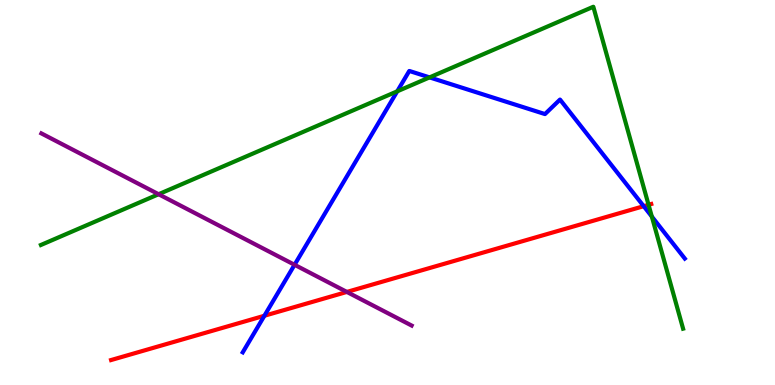[{'lines': ['blue', 'red'], 'intersections': [{'x': 3.41, 'y': 1.8}, {'x': 8.31, 'y': 4.64}]}, {'lines': ['green', 'red'], 'intersections': [{'x': 8.37, 'y': 4.68}]}, {'lines': ['purple', 'red'], 'intersections': [{'x': 4.48, 'y': 2.42}]}, {'lines': ['blue', 'green'], 'intersections': [{'x': 5.13, 'y': 7.63}, {'x': 5.54, 'y': 7.99}, {'x': 8.41, 'y': 4.37}]}, {'lines': ['blue', 'purple'], 'intersections': [{'x': 3.8, 'y': 3.12}]}, {'lines': ['green', 'purple'], 'intersections': [{'x': 2.05, 'y': 4.96}]}]